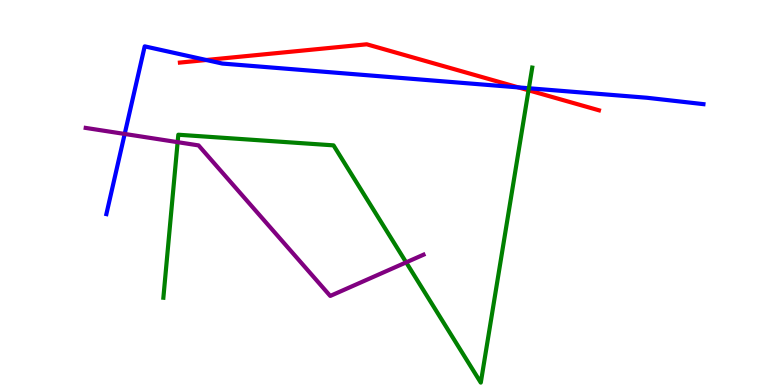[{'lines': ['blue', 'red'], 'intersections': [{'x': 2.66, 'y': 8.44}, {'x': 6.69, 'y': 7.73}]}, {'lines': ['green', 'red'], 'intersections': [{'x': 6.82, 'y': 7.66}]}, {'lines': ['purple', 'red'], 'intersections': []}, {'lines': ['blue', 'green'], 'intersections': [{'x': 6.82, 'y': 7.71}]}, {'lines': ['blue', 'purple'], 'intersections': [{'x': 1.61, 'y': 6.52}]}, {'lines': ['green', 'purple'], 'intersections': [{'x': 2.29, 'y': 6.31}, {'x': 5.24, 'y': 3.19}]}]